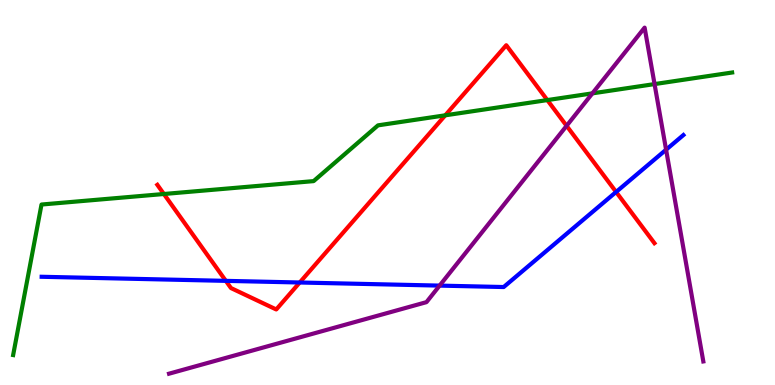[{'lines': ['blue', 'red'], 'intersections': [{'x': 2.91, 'y': 2.7}, {'x': 3.87, 'y': 2.66}, {'x': 7.95, 'y': 5.01}]}, {'lines': ['green', 'red'], 'intersections': [{'x': 2.11, 'y': 4.96}, {'x': 5.75, 'y': 7.0}, {'x': 7.06, 'y': 7.4}]}, {'lines': ['purple', 'red'], 'intersections': [{'x': 7.31, 'y': 6.73}]}, {'lines': ['blue', 'green'], 'intersections': []}, {'lines': ['blue', 'purple'], 'intersections': [{'x': 5.67, 'y': 2.58}, {'x': 8.59, 'y': 6.11}]}, {'lines': ['green', 'purple'], 'intersections': [{'x': 7.64, 'y': 7.58}, {'x': 8.45, 'y': 7.82}]}]